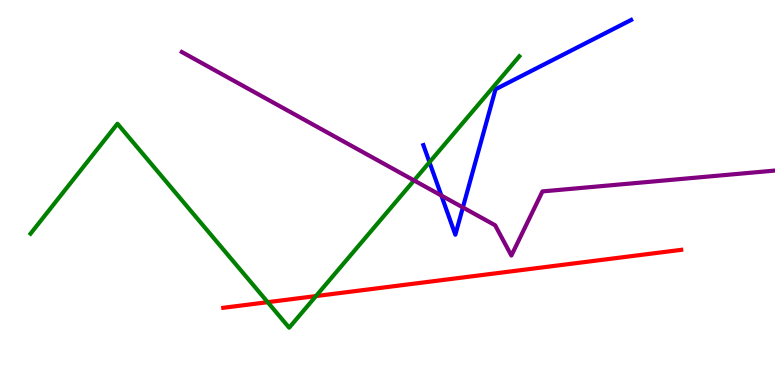[{'lines': ['blue', 'red'], 'intersections': []}, {'lines': ['green', 'red'], 'intersections': [{'x': 3.45, 'y': 2.15}, {'x': 4.08, 'y': 2.31}]}, {'lines': ['purple', 'red'], 'intersections': []}, {'lines': ['blue', 'green'], 'intersections': [{'x': 5.54, 'y': 5.79}]}, {'lines': ['blue', 'purple'], 'intersections': [{'x': 5.69, 'y': 4.92}, {'x': 5.97, 'y': 4.61}]}, {'lines': ['green', 'purple'], 'intersections': [{'x': 5.34, 'y': 5.31}]}]